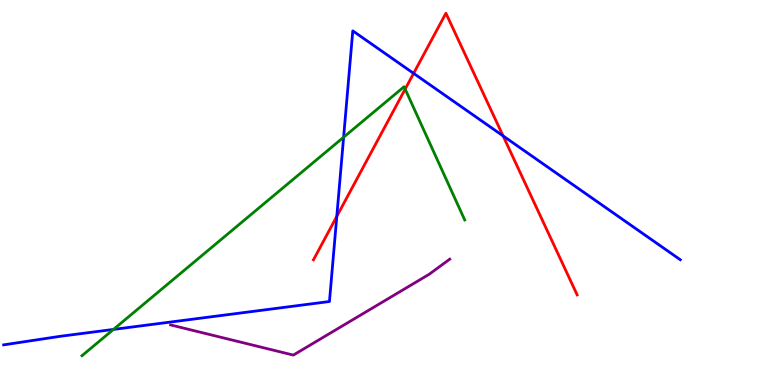[{'lines': ['blue', 'red'], 'intersections': [{'x': 4.35, 'y': 4.38}, {'x': 5.34, 'y': 8.09}, {'x': 6.49, 'y': 6.47}]}, {'lines': ['green', 'red'], 'intersections': [{'x': 5.23, 'y': 7.69}]}, {'lines': ['purple', 'red'], 'intersections': []}, {'lines': ['blue', 'green'], 'intersections': [{'x': 1.46, 'y': 1.44}, {'x': 4.43, 'y': 6.44}]}, {'lines': ['blue', 'purple'], 'intersections': []}, {'lines': ['green', 'purple'], 'intersections': []}]